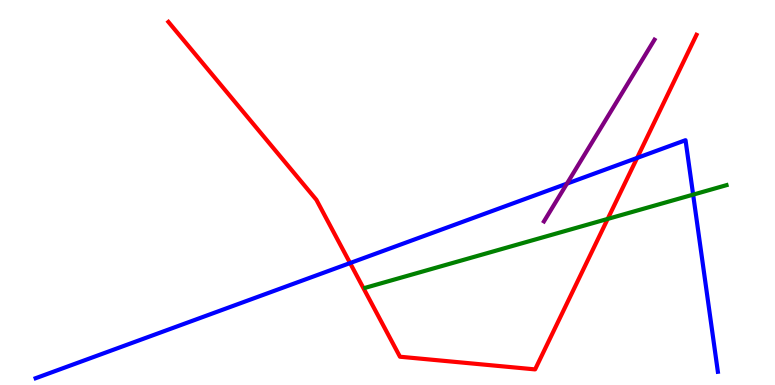[{'lines': ['blue', 'red'], 'intersections': [{'x': 4.52, 'y': 3.17}, {'x': 8.22, 'y': 5.9}]}, {'lines': ['green', 'red'], 'intersections': [{'x': 7.84, 'y': 4.31}]}, {'lines': ['purple', 'red'], 'intersections': []}, {'lines': ['blue', 'green'], 'intersections': [{'x': 8.94, 'y': 4.94}]}, {'lines': ['blue', 'purple'], 'intersections': [{'x': 7.32, 'y': 5.23}]}, {'lines': ['green', 'purple'], 'intersections': []}]